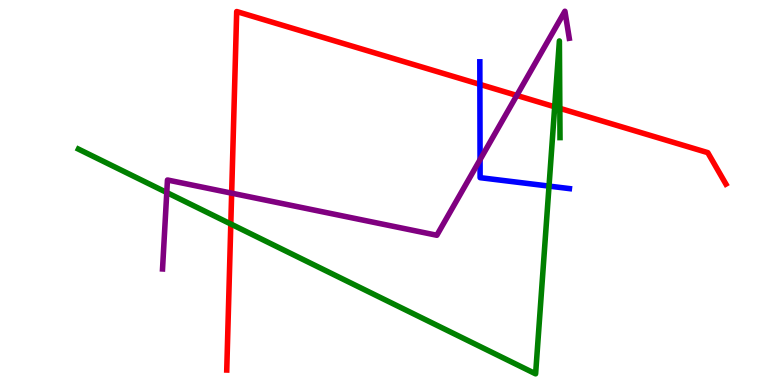[{'lines': ['blue', 'red'], 'intersections': [{'x': 6.19, 'y': 7.81}]}, {'lines': ['green', 'red'], 'intersections': [{'x': 2.98, 'y': 4.18}, {'x': 7.16, 'y': 7.23}, {'x': 7.22, 'y': 7.19}]}, {'lines': ['purple', 'red'], 'intersections': [{'x': 2.99, 'y': 4.98}, {'x': 6.67, 'y': 7.52}]}, {'lines': ['blue', 'green'], 'intersections': [{'x': 7.08, 'y': 5.17}]}, {'lines': ['blue', 'purple'], 'intersections': [{'x': 6.19, 'y': 5.85}]}, {'lines': ['green', 'purple'], 'intersections': [{'x': 2.15, 'y': 5.0}]}]